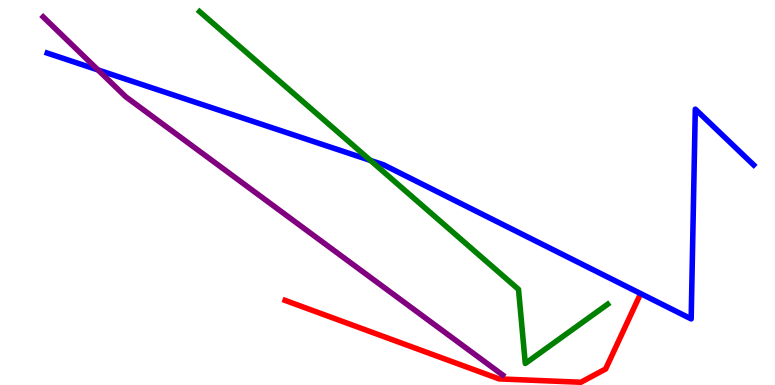[{'lines': ['blue', 'red'], 'intersections': []}, {'lines': ['green', 'red'], 'intersections': []}, {'lines': ['purple', 'red'], 'intersections': []}, {'lines': ['blue', 'green'], 'intersections': [{'x': 4.78, 'y': 5.83}]}, {'lines': ['blue', 'purple'], 'intersections': [{'x': 1.26, 'y': 8.18}]}, {'lines': ['green', 'purple'], 'intersections': []}]